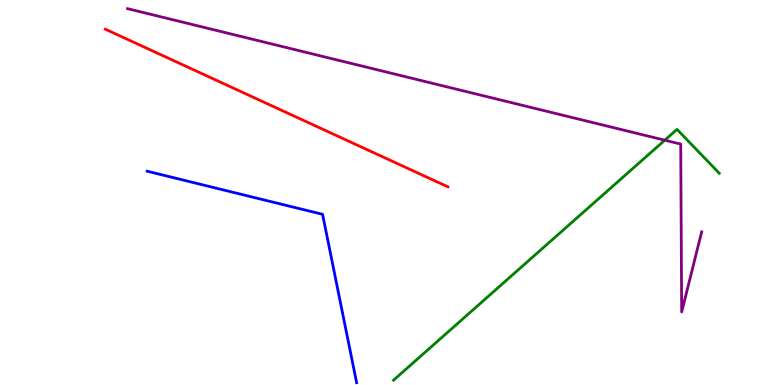[{'lines': ['blue', 'red'], 'intersections': []}, {'lines': ['green', 'red'], 'intersections': []}, {'lines': ['purple', 'red'], 'intersections': []}, {'lines': ['blue', 'green'], 'intersections': []}, {'lines': ['blue', 'purple'], 'intersections': []}, {'lines': ['green', 'purple'], 'intersections': [{'x': 8.58, 'y': 6.36}]}]